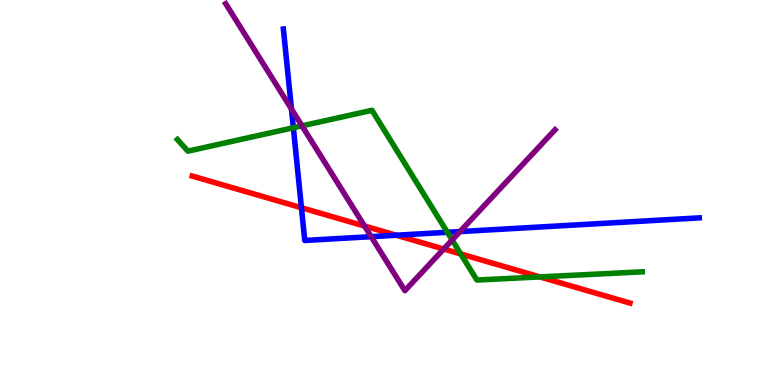[{'lines': ['blue', 'red'], 'intersections': [{'x': 3.89, 'y': 4.6}, {'x': 5.11, 'y': 3.89}]}, {'lines': ['green', 'red'], 'intersections': [{'x': 5.95, 'y': 3.4}, {'x': 6.97, 'y': 2.81}]}, {'lines': ['purple', 'red'], 'intersections': [{'x': 4.7, 'y': 4.13}, {'x': 5.73, 'y': 3.53}]}, {'lines': ['blue', 'green'], 'intersections': [{'x': 3.79, 'y': 6.68}, {'x': 5.77, 'y': 3.97}]}, {'lines': ['blue', 'purple'], 'intersections': [{'x': 3.76, 'y': 7.17}, {'x': 4.79, 'y': 3.85}, {'x': 5.94, 'y': 3.99}]}, {'lines': ['green', 'purple'], 'intersections': [{'x': 3.9, 'y': 6.73}, {'x': 5.83, 'y': 3.77}]}]